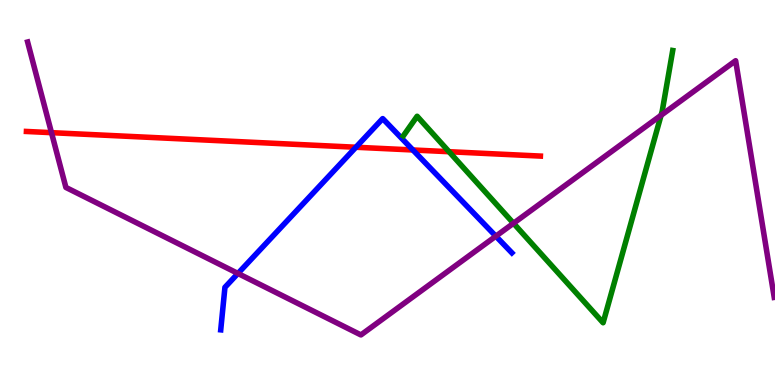[{'lines': ['blue', 'red'], 'intersections': [{'x': 4.59, 'y': 6.18}, {'x': 5.33, 'y': 6.1}]}, {'lines': ['green', 'red'], 'intersections': [{'x': 5.79, 'y': 6.06}]}, {'lines': ['purple', 'red'], 'intersections': [{'x': 0.664, 'y': 6.55}]}, {'lines': ['blue', 'green'], 'intersections': []}, {'lines': ['blue', 'purple'], 'intersections': [{'x': 3.07, 'y': 2.9}, {'x': 6.4, 'y': 3.87}]}, {'lines': ['green', 'purple'], 'intersections': [{'x': 6.63, 'y': 4.2}, {'x': 8.53, 'y': 7.01}]}]